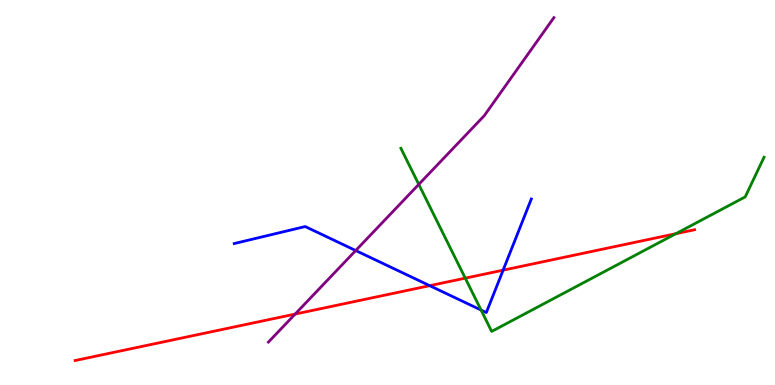[{'lines': ['blue', 'red'], 'intersections': [{'x': 5.54, 'y': 2.58}, {'x': 6.49, 'y': 2.98}]}, {'lines': ['green', 'red'], 'intersections': [{'x': 6.0, 'y': 2.78}, {'x': 8.72, 'y': 3.93}]}, {'lines': ['purple', 'red'], 'intersections': [{'x': 3.81, 'y': 1.84}]}, {'lines': ['blue', 'green'], 'intersections': [{'x': 6.21, 'y': 1.95}]}, {'lines': ['blue', 'purple'], 'intersections': [{'x': 4.59, 'y': 3.49}]}, {'lines': ['green', 'purple'], 'intersections': [{'x': 5.4, 'y': 5.21}]}]